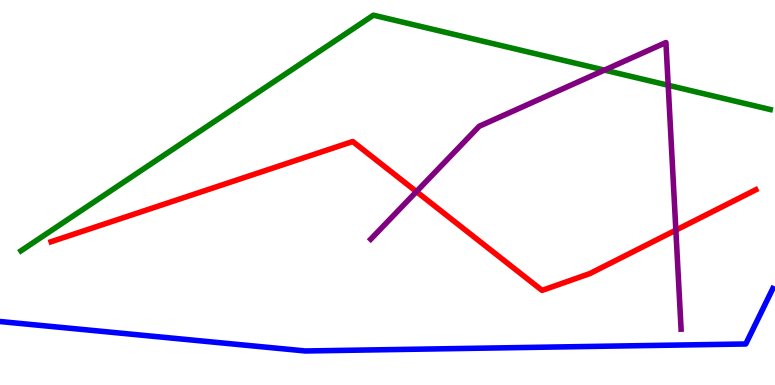[{'lines': ['blue', 'red'], 'intersections': []}, {'lines': ['green', 'red'], 'intersections': []}, {'lines': ['purple', 'red'], 'intersections': [{'x': 5.37, 'y': 5.02}, {'x': 8.72, 'y': 4.02}]}, {'lines': ['blue', 'green'], 'intersections': []}, {'lines': ['blue', 'purple'], 'intersections': []}, {'lines': ['green', 'purple'], 'intersections': [{'x': 7.8, 'y': 8.18}, {'x': 8.62, 'y': 7.79}]}]